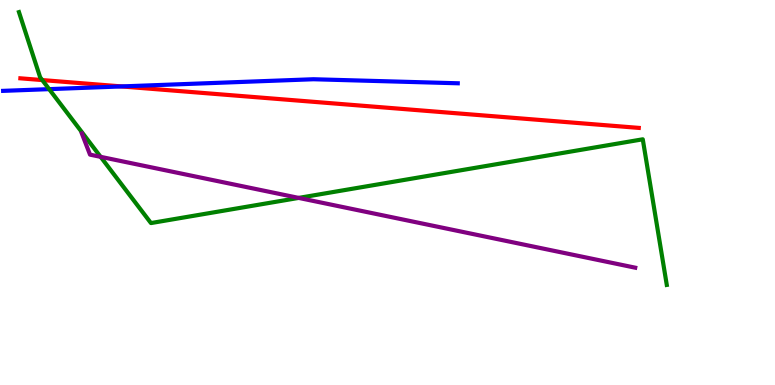[{'lines': ['blue', 'red'], 'intersections': [{'x': 1.57, 'y': 7.76}]}, {'lines': ['green', 'red'], 'intersections': [{'x': 0.545, 'y': 7.92}]}, {'lines': ['purple', 'red'], 'intersections': []}, {'lines': ['blue', 'green'], 'intersections': [{'x': 0.634, 'y': 7.68}]}, {'lines': ['blue', 'purple'], 'intersections': []}, {'lines': ['green', 'purple'], 'intersections': [{'x': 1.3, 'y': 5.93}, {'x': 3.85, 'y': 4.86}]}]